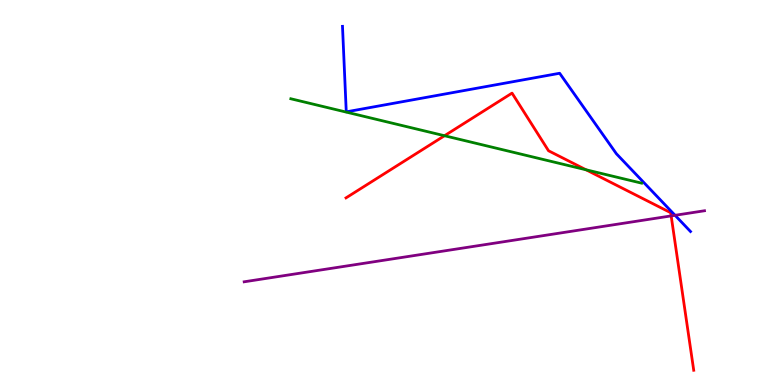[{'lines': ['blue', 'red'], 'intersections': []}, {'lines': ['green', 'red'], 'intersections': [{'x': 5.74, 'y': 6.47}, {'x': 7.56, 'y': 5.59}]}, {'lines': ['purple', 'red'], 'intersections': [{'x': 8.66, 'y': 4.39}]}, {'lines': ['blue', 'green'], 'intersections': []}, {'lines': ['blue', 'purple'], 'intersections': [{'x': 8.71, 'y': 4.41}]}, {'lines': ['green', 'purple'], 'intersections': []}]